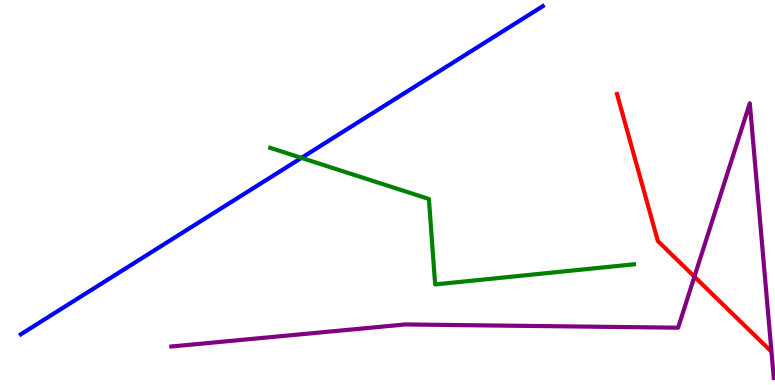[{'lines': ['blue', 'red'], 'intersections': []}, {'lines': ['green', 'red'], 'intersections': []}, {'lines': ['purple', 'red'], 'intersections': [{'x': 8.96, 'y': 2.81}]}, {'lines': ['blue', 'green'], 'intersections': [{'x': 3.89, 'y': 5.9}]}, {'lines': ['blue', 'purple'], 'intersections': []}, {'lines': ['green', 'purple'], 'intersections': []}]